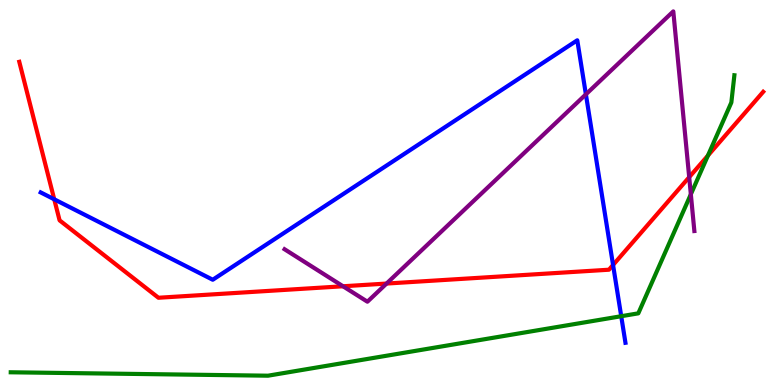[{'lines': ['blue', 'red'], 'intersections': [{'x': 0.7, 'y': 4.82}, {'x': 7.91, 'y': 3.12}]}, {'lines': ['green', 'red'], 'intersections': [{'x': 9.13, 'y': 5.96}]}, {'lines': ['purple', 'red'], 'intersections': [{'x': 4.43, 'y': 2.56}, {'x': 4.99, 'y': 2.63}, {'x': 8.89, 'y': 5.4}]}, {'lines': ['blue', 'green'], 'intersections': [{'x': 8.02, 'y': 1.79}]}, {'lines': ['blue', 'purple'], 'intersections': [{'x': 7.56, 'y': 7.55}]}, {'lines': ['green', 'purple'], 'intersections': [{'x': 8.91, 'y': 4.95}]}]